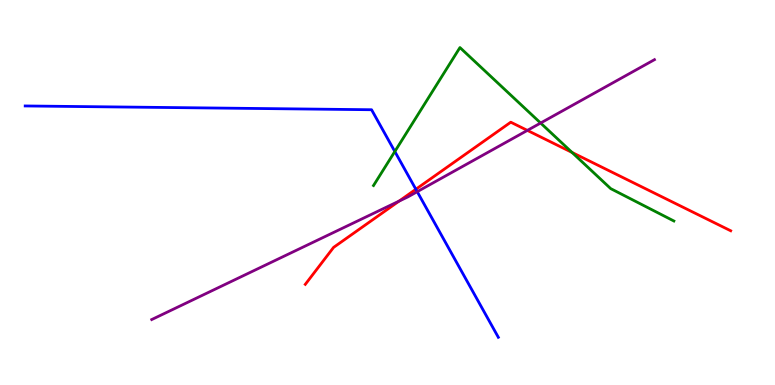[{'lines': ['blue', 'red'], 'intersections': [{'x': 5.37, 'y': 5.08}]}, {'lines': ['green', 'red'], 'intersections': [{'x': 7.38, 'y': 6.04}]}, {'lines': ['purple', 'red'], 'intersections': [{'x': 5.15, 'y': 4.78}, {'x': 6.8, 'y': 6.61}]}, {'lines': ['blue', 'green'], 'intersections': [{'x': 5.09, 'y': 6.06}]}, {'lines': ['blue', 'purple'], 'intersections': [{'x': 5.38, 'y': 5.02}]}, {'lines': ['green', 'purple'], 'intersections': [{'x': 6.98, 'y': 6.8}]}]